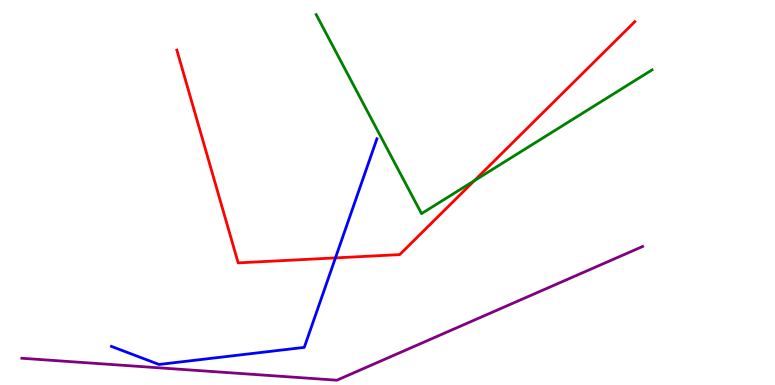[{'lines': ['blue', 'red'], 'intersections': [{'x': 4.33, 'y': 3.3}]}, {'lines': ['green', 'red'], 'intersections': [{'x': 6.12, 'y': 5.31}]}, {'lines': ['purple', 'red'], 'intersections': []}, {'lines': ['blue', 'green'], 'intersections': []}, {'lines': ['blue', 'purple'], 'intersections': []}, {'lines': ['green', 'purple'], 'intersections': []}]